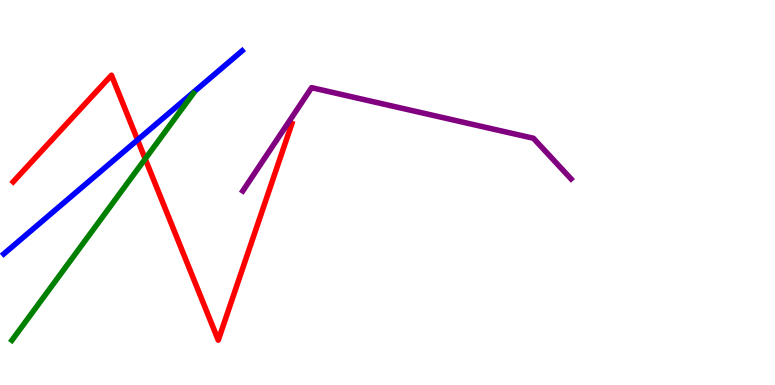[{'lines': ['blue', 'red'], 'intersections': [{'x': 1.77, 'y': 6.37}]}, {'lines': ['green', 'red'], 'intersections': [{'x': 1.87, 'y': 5.87}]}, {'lines': ['purple', 'red'], 'intersections': []}, {'lines': ['blue', 'green'], 'intersections': []}, {'lines': ['blue', 'purple'], 'intersections': []}, {'lines': ['green', 'purple'], 'intersections': []}]